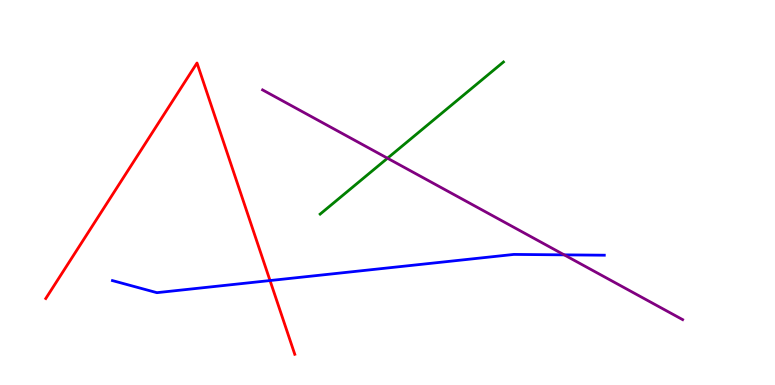[{'lines': ['blue', 'red'], 'intersections': [{'x': 3.48, 'y': 2.71}]}, {'lines': ['green', 'red'], 'intersections': []}, {'lines': ['purple', 'red'], 'intersections': []}, {'lines': ['blue', 'green'], 'intersections': []}, {'lines': ['blue', 'purple'], 'intersections': [{'x': 7.28, 'y': 3.38}]}, {'lines': ['green', 'purple'], 'intersections': [{'x': 5.0, 'y': 5.89}]}]